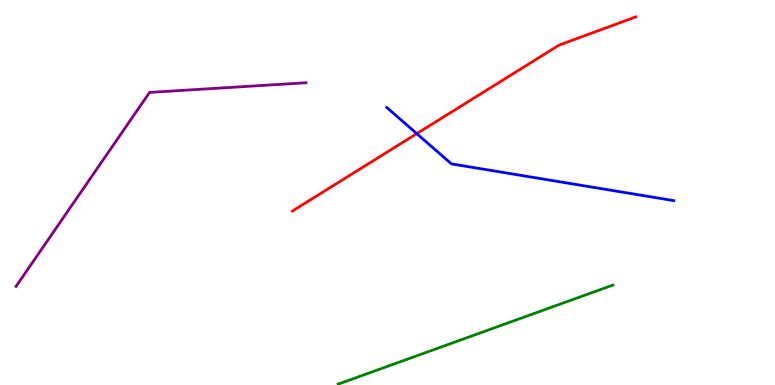[{'lines': ['blue', 'red'], 'intersections': [{'x': 5.38, 'y': 6.53}]}, {'lines': ['green', 'red'], 'intersections': []}, {'lines': ['purple', 'red'], 'intersections': []}, {'lines': ['blue', 'green'], 'intersections': []}, {'lines': ['blue', 'purple'], 'intersections': []}, {'lines': ['green', 'purple'], 'intersections': []}]